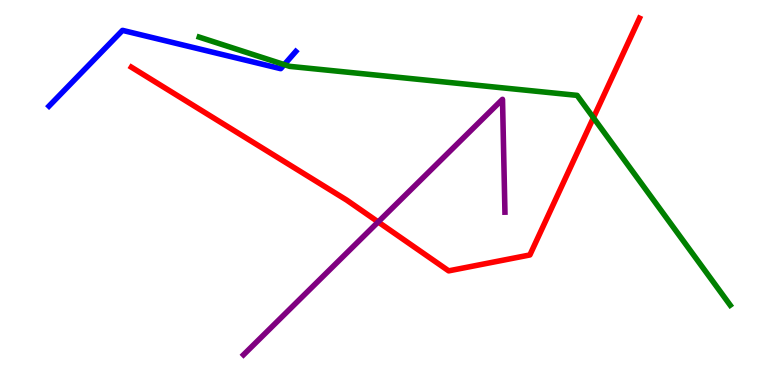[{'lines': ['blue', 'red'], 'intersections': []}, {'lines': ['green', 'red'], 'intersections': [{'x': 7.66, 'y': 6.94}]}, {'lines': ['purple', 'red'], 'intersections': [{'x': 4.88, 'y': 4.24}]}, {'lines': ['blue', 'green'], 'intersections': [{'x': 3.67, 'y': 8.32}]}, {'lines': ['blue', 'purple'], 'intersections': []}, {'lines': ['green', 'purple'], 'intersections': []}]